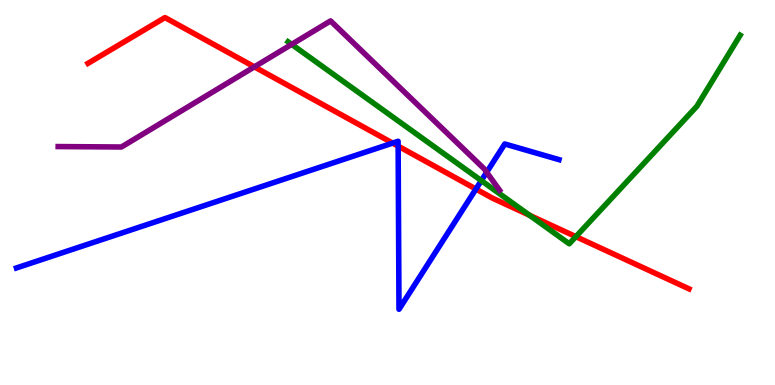[{'lines': ['blue', 'red'], 'intersections': [{'x': 5.07, 'y': 6.28}, {'x': 5.14, 'y': 6.2}, {'x': 6.14, 'y': 5.09}]}, {'lines': ['green', 'red'], 'intersections': [{'x': 6.83, 'y': 4.41}, {'x': 7.43, 'y': 3.85}]}, {'lines': ['purple', 'red'], 'intersections': [{'x': 3.28, 'y': 8.26}]}, {'lines': ['blue', 'green'], 'intersections': [{'x': 6.21, 'y': 5.31}]}, {'lines': ['blue', 'purple'], 'intersections': [{'x': 6.28, 'y': 5.53}]}, {'lines': ['green', 'purple'], 'intersections': [{'x': 3.76, 'y': 8.85}]}]